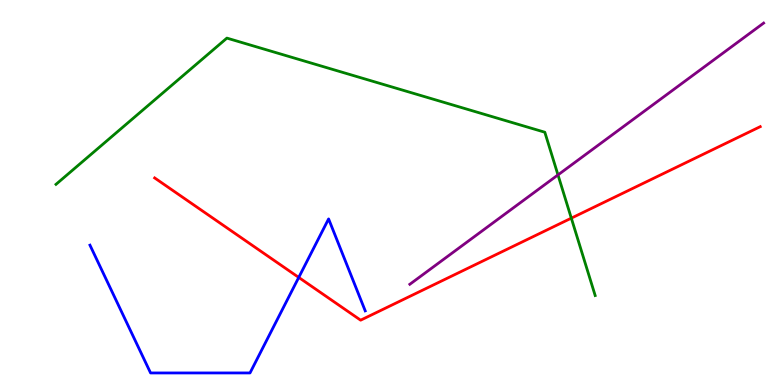[{'lines': ['blue', 'red'], 'intersections': [{'x': 3.85, 'y': 2.79}]}, {'lines': ['green', 'red'], 'intersections': [{'x': 7.37, 'y': 4.33}]}, {'lines': ['purple', 'red'], 'intersections': []}, {'lines': ['blue', 'green'], 'intersections': []}, {'lines': ['blue', 'purple'], 'intersections': []}, {'lines': ['green', 'purple'], 'intersections': [{'x': 7.2, 'y': 5.46}]}]